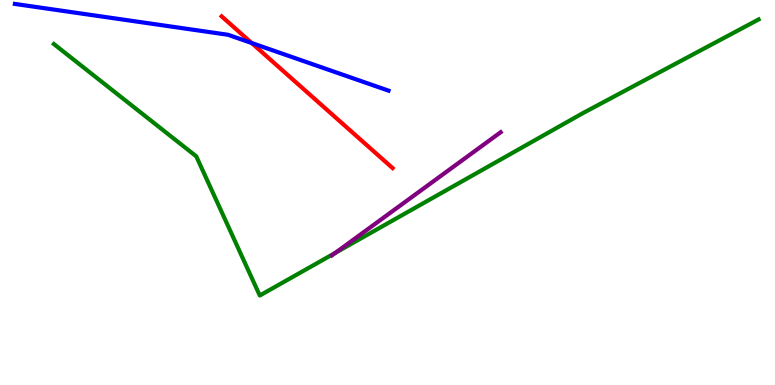[{'lines': ['blue', 'red'], 'intersections': [{'x': 3.25, 'y': 8.88}]}, {'lines': ['green', 'red'], 'intersections': []}, {'lines': ['purple', 'red'], 'intersections': []}, {'lines': ['blue', 'green'], 'intersections': []}, {'lines': ['blue', 'purple'], 'intersections': []}, {'lines': ['green', 'purple'], 'intersections': [{'x': 4.33, 'y': 3.43}]}]